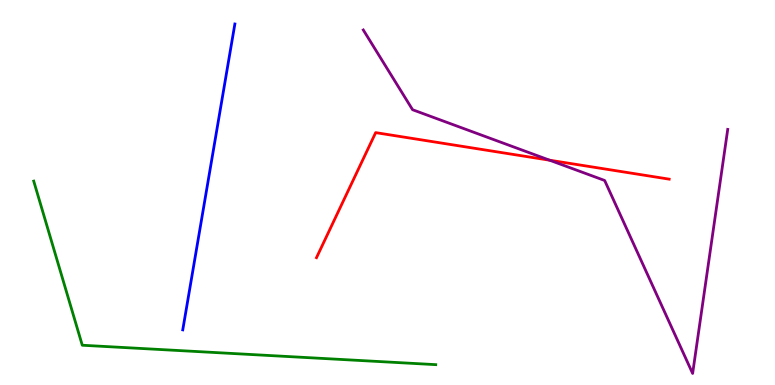[{'lines': ['blue', 'red'], 'intersections': []}, {'lines': ['green', 'red'], 'intersections': []}, {'lines': ['purple', 'red'], 'intersections': [{'x': 7.09, 'y': 5.84}]}, {'lines': ['blue', 'green'], 'intersections': []}, {'lines': ['blue', 'purple'], 'intersections': []}, {'lines': ['green', 'purple'], 'intersections': []}]